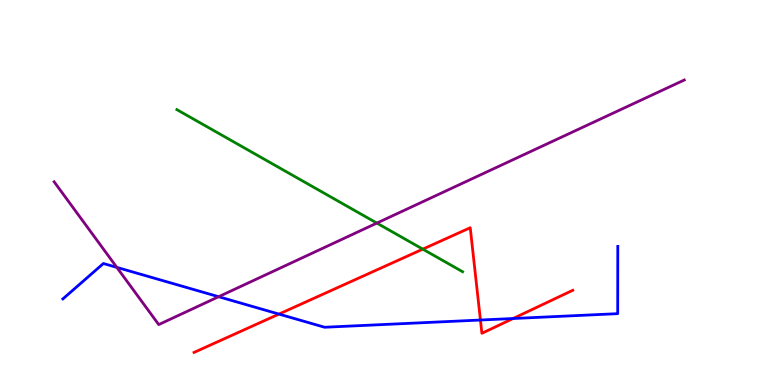[{'lines': ['blue', 'red'], 'intersections': [{'x': 3.6, 'y': 1.84}, {'x': 6.2, 'y': 1.69}, {'x': 6.62, 'y': 1.73}]}, {'lines': ['green', 'red'], 'intersections': [{'x': 5.46, 'y': 3.53}]}, {'lines': ['purple', 'red'], 'intersections': []}, {'lines': ['blue', 'green'], 'intersections': []}, {'lines': ['blue', 'purple'], 'intersections': [{'x': 1.51, 'y': 3.05}, {'x': 2.82, 'y': 2.29}]}, {'lines': ['green', 'purple'], 'intersections': [{'x': 4.86, 'y': 4.21}]}]